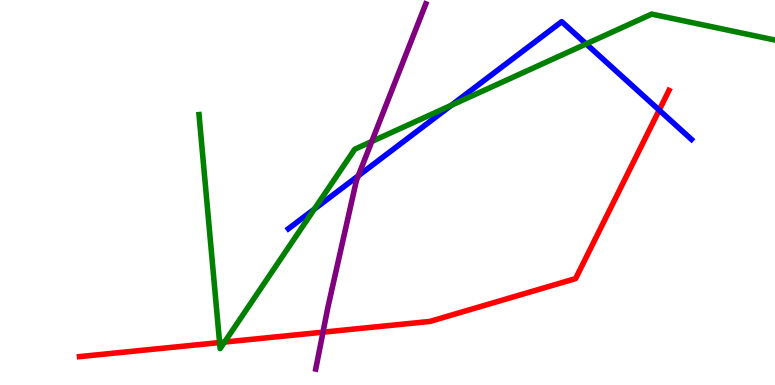[{'lines': ['blue', 'red'], 'intersections': [{'x': 8.51, 'y': 7.14}]}, {'lines': ['green', 'red'], 'intersections': [{'x': 2.83, 'y': 1.1}, {'x': 2.9, 'y': 1.12}]}, {'lines': ['purple', 'red'], 'intersections': [{'x': 4.17, 'y': 1.37}]}, {'lines': ['blue', 'green'], 'intersections': [{'x': 4.06, 'y': 4.57}, {'x': 5.82, 'y': 7.27}, {'x': 7.56, 'y': 8.86}]}, {'lines': ['blue', 'purple'], 'intersections': [{'x': 4.62, 'y': 5.43}]}, {'lines': ['green', 'purple'], 'intersections': [{'x': 4.8, 'y': 6.33}]}]